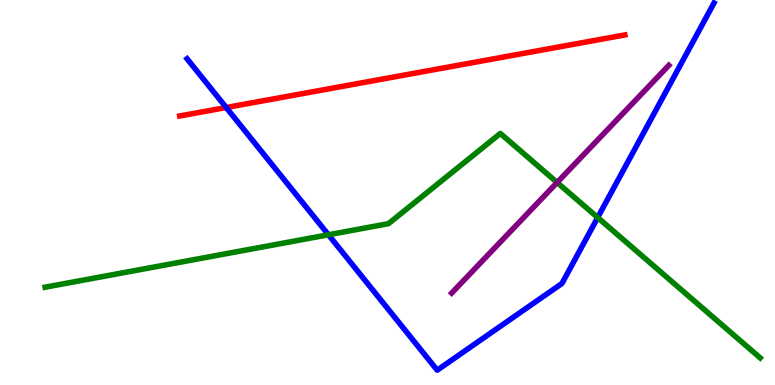[{'lines': ['blue', 'red'], 'intersections': [{'x': 2.92, 'y': 7.21}]}, {'lines': ['green', 'red'], 'intersections': []}, {'lines': ['purple', 'red'], 'intersections': []}, {'lines': ['blue', 'green'], 'intersections': [{'x': 4.24, 'y': 3.9}, {'x': 7.71, 'y': 4.35}]}, {'lines': ['blue', 'purple'], 'intersections': []}, {'lines': ['green', 'purple'], 'intersections': [{'x': 7.19, 'y': 5.26}]}]